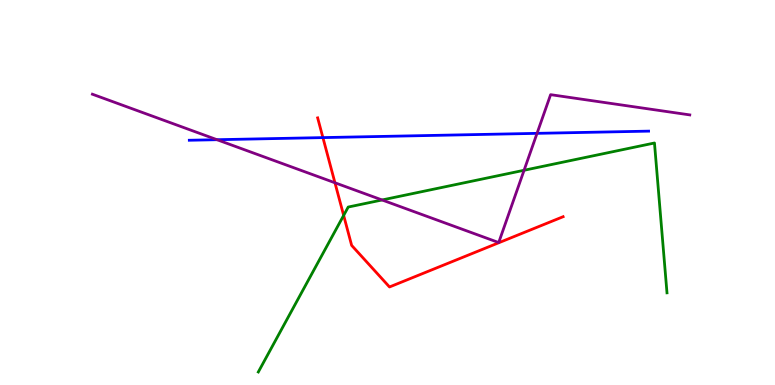[{'lines': ['blue', 'red'], 'intersections': [{'x': 4.17, 'y': 6.43}]}, {'lines': ['green', 'red'], 'intersections': [{'x': 4.43, 'y': 4.41}]}, {'lines': ['purple', 'red'], 'intersections': [{'x': 4.32, 'y': 5.25}]}, {'lines': ['blue', 'green'], 'intersections': []}, {'lines': ['blue', 'purple'], 'intersections': [{'x': 2.8, 'y': 6.37}, {'x': 6.93, 'y': 6.54}]}, {'lines': ['green', 'purple'], 'intersections': [{'x': 4.93, 'y': 4.81}, {'x': 6.76, 'y': 5.58}]}]